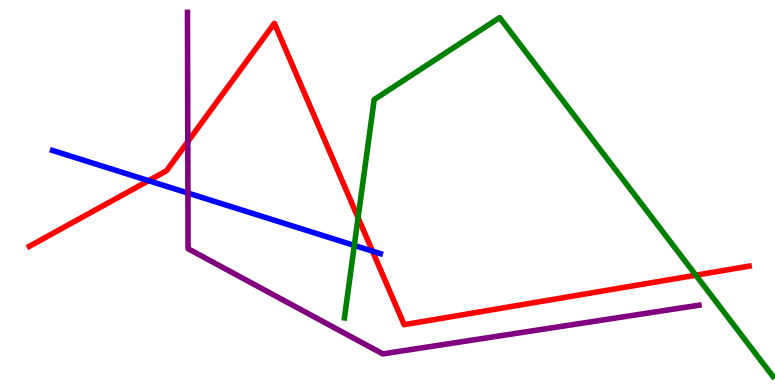[{'lines': ['blue', 'red'], 'intersections': [{'x': 1.92, 'y': 5.31}, {'x': 4.81, 'y': 3.48}]}, {'lines': ['green', 'red'], 'intersections': [{'x': 4.62, 'y': 4.35}, {'x': 8.98, 'y': 2.85}]}, {'lines': ['purple', 'red'], 'intersections': [{'x': 2.42, 'y': 6.32}]}, {'lines': ['blue', 'green'], 'intersections': [{'x': 4.57, 'y': 3.63}]}, {'lines': ['blue', 'purple'], 'intersections': [{'x': 2.42, 'y': 4.99}]}, {'lines': ['green', 'purple'], 'intersections': []}]